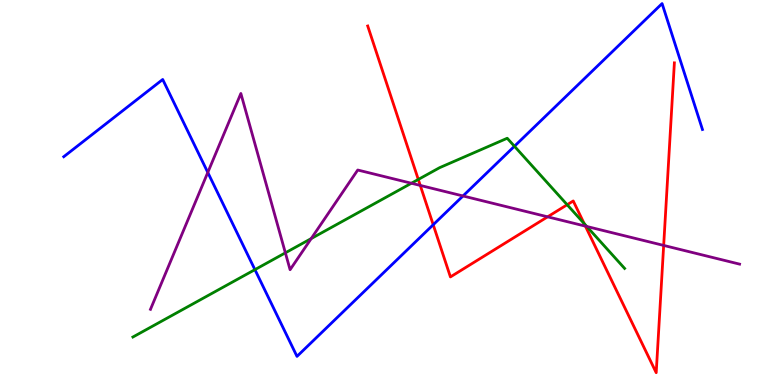[{'lines': ['blue', 'red'], 'intersections': [{'x': 5.59, 'y': 4.16}]}, {'lines': ['green', 'red'], 'intersections': [{'x': 5.4, 'y': 5.34}, {'x': 7.32, 'y': 4.68}, {'x': 7.54, 'y': 4.19}]}, {'lines': ['purple', 'red'], 'intersections': [{'x': 5.42, 'y': 5.18}, {'x': 7.07, 'y': 4.37}, {'x': 7.55, 'y': 4.13}, {'x': 8.56, 'y': 3.63}]}, {'lines': ['blue', 'green'], 'intersections': [{'x': 3.29, 'y': 3.0}, {'x': 6.64, 'y': 6.2}]}, {'lines': ['blue', 'purple'], 'intersections': [{'x': 2.68, 'y': 5.52}, {'x': 5.97, 'y': 4.91}]}, {'lines': ['green', 'purple'], 'intersections': [{'x': 3.68, 'y': 3.43}, {'x': 4.02, 'y': 3.8}, {'x': 5.31, 'y': 5.24}, {'x': 7.57, 'y': 4.12}]}]